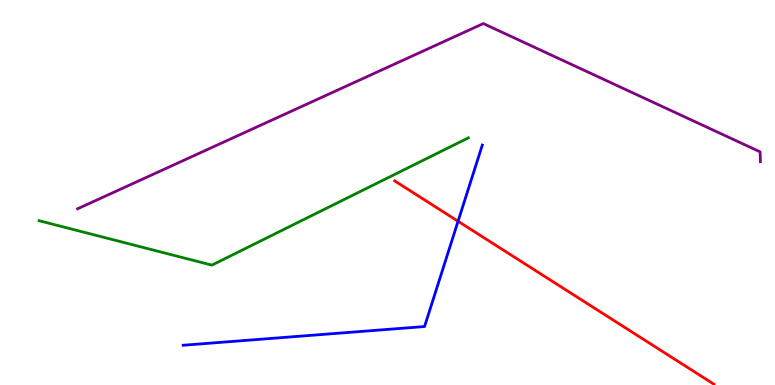[{'lines': ['blue', 'red'], 'intersections': [{'x': 5.91, 'y': 4.25}]}, {'lines': ['green', 'red'], 'intersections': []}, {'lines': ['purple', 'red'], 'intersections': []}, {'lines': ['blue', 'green'], 'intersections': []}, {'lines': ['blue', 'purple'], 'intersections': []}, {'lines': ['green', 'purple'], 'intersections': []}]